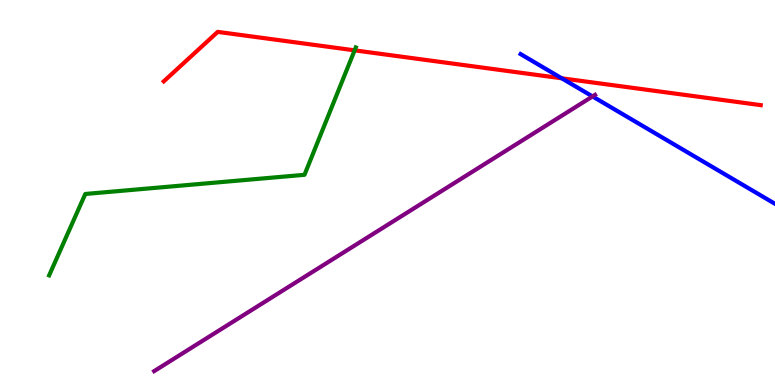[{'lines': ['blue', 'red'], 'intersections': [{'x': 7.25, 'y': 7.97}]}, {'lines': ['green', 'red'], 'intersections': [{'x': 4.58, 'y': 8.69}]}, {'lines': ['purple', 'red'], 'intersections': []}, {'lines': ['blue', 'green'], 'intersections': []}, {'lines': ['blue', 'purple'], 'intersections': [{'x': 7.65, 'y': 7.5}]}, {'lines': ['green', 'purple'], 'intersections': []}]